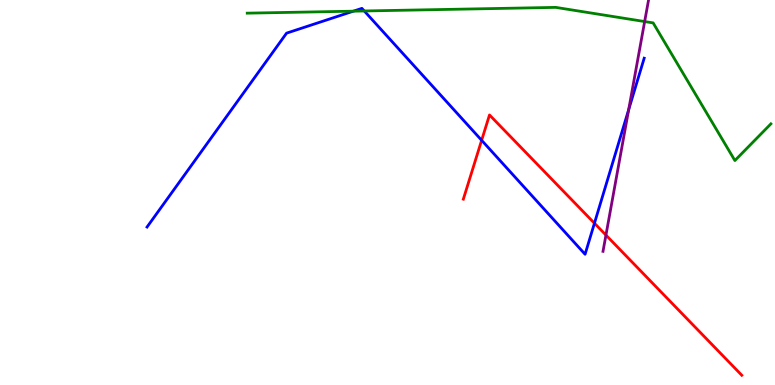[{'lines': ['blue', 'red'], 'intersections': [{'x': 6.21, 'y': 6.36}, {'x': 7.67, 'y': 4.2}]}, {'lines': ['green', 'red'], 'intersections': []}, {'lines': ['purple', 'red'], 'intersections': [{'x': 7.82, 'y': 3.89}]}, {'lines': ['blue', 'green'], 'intersections': [{'x': 4.56, 'y': 9.71}, {'x': 4.7, 'y': 9.72}]}, {'lines': ['blue', 'purple'], 'intersections': [{'x': 8.11, 'y': 7.15}]}, {'lines': ['green', 'purple'], 'intersections': [{'x': 8.32, 'y': 9.44}]}]